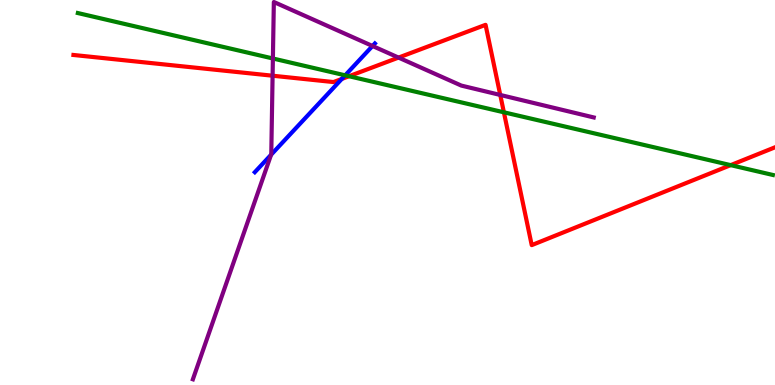[{'lines': ['blue', 'red'], 'intersections': [{'x': 4.41, 'y': 7.95}]}, {'lines': ['green', 'red'], 'intersections': [{'x': 4.5, 'y': 8.02}, {'x': 6.5, 'y': 7.08}, {'x': 9.43, 'y': 5.71}]}, {'lines': ['purple', 'red'], 'intersections': [{'x': 3.52, 'y': 8.03}, {'x': 5.14, 'y': 8.5}, {'x': 6.45, 'y': 7.53}]}, {'lines': ['blue', 'green'], 'intersections': [{'x': 4.45, 'y': 8.04}]}, {'lines': ['blue', 'purple'], 'intersections': [{'x': 3.5, 'y': 5.98}, {'x': 4.81, 'y': 8.81}]}, {'lines': ['green', 'purple'], 'intersections': [{'x': 3.52, 'y': 8.48}]}]